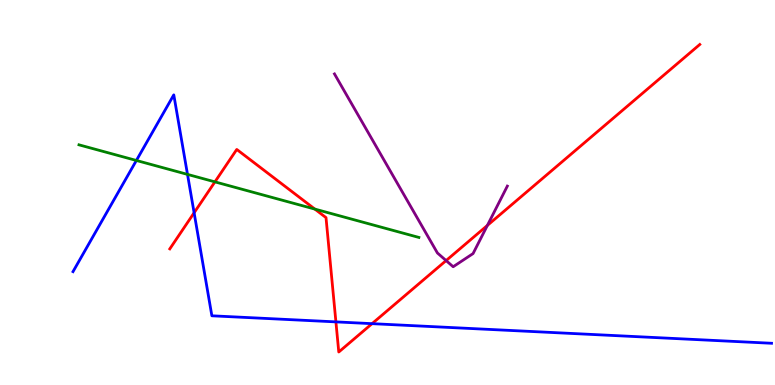[{'lines': ['blue', 'red'], 'intersections': [{'x': 2.5, 'y': 4.47}, {'x': 4.33, 'y': 1.64}, {'x': 4.8, 'y': 1.59}]}, {'lines': ['green', 'red'], 'intersections': [{'x': 2.77, 'y': 5.28}, {'x': 4.06, 'y': 4.57}]}, {'lines': ['purple', 'red'], 'intersections': [{'x': 5.76, 'y': 3.23}, {'x': 6.29, 'y': 4.14}]}, {'lines': ['blue', 'green'], 'intersections': [{'x': 1.76, 'y': 5.83}, {'x': 2.42, 'y': 5.47}]}, {'lines': ['blue', 'purple'], 'intersections': []}, {'lines': ['green', 'purple'], 'intersections': []}]